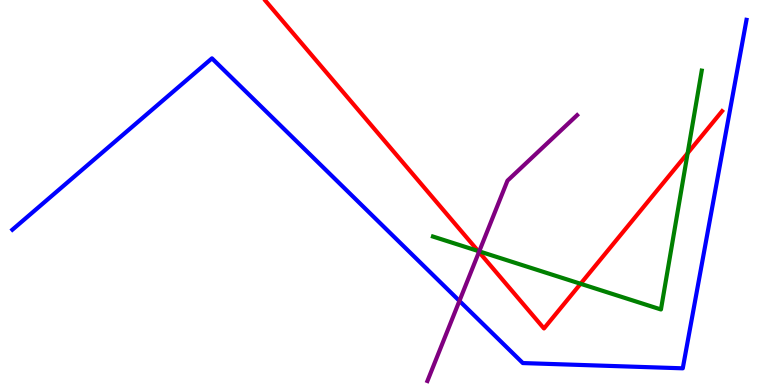[{'lines': ['blue', 'red'], 'intersections': []}, {'lines': ['green', 'red'], 'intersections': [{'x': 6.17, 'y': 3.48}, {'x': 7.49, 'y': 2.63}, {'x': 8.87, 'y': 6.02}]}, {'lines': ['purple', 'red'], 'intersections': [{'x': 6.18, 'y': 3.45}]}, {'lines': ['blue', 'green'], 'intersections': []}, {'lines': ['blue', 'purple'], 'intersections': [{'x': 5.93, 'y': 2.18}]}, {'lines': ['green', 'purple'], 'intersections': [{'x': 6.18, 'y': 3.47}]}]